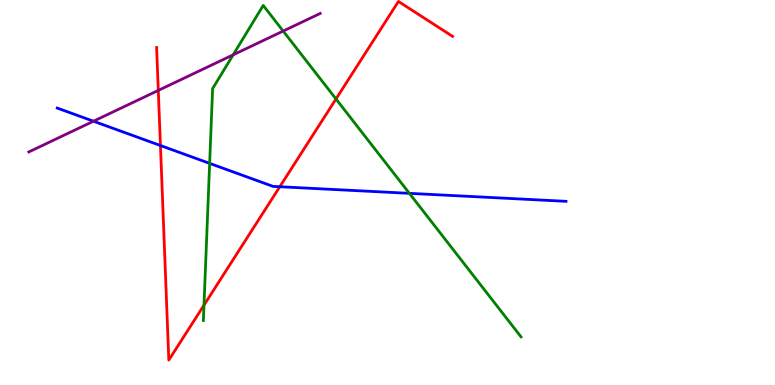[{'lines': ['blue', 'red'], 'intersections': [{'x': 2.07, 'y': 6.22}, {'x': 3.61, 'y': 5.15}]}, {'lines': ['green', 'red'], 'intersections': [{'x': 2.63, 'y': 2.07}, {'x': 4.34, 'y': 7.43}]}, {'lines': ['purple', 'red'], 'intersections': [{'x': 2.04, 'y': 7.65}]}, {'lines': ['blue', 'green'], 'intersections': [{'x': 2.71, 'y': 5.76}, {'x': 5.28, 'y': 4.98}]}, {'lines': ['blue', 'purple'], 'intersections': [{'x': 1.21, 'y': 6.85}]}, {'lines': ['green', 'purple'], 'intersections': [{'x': 3.01, 'y': 8.58}, {'x': 3.65, 'y': 9.19}]}]